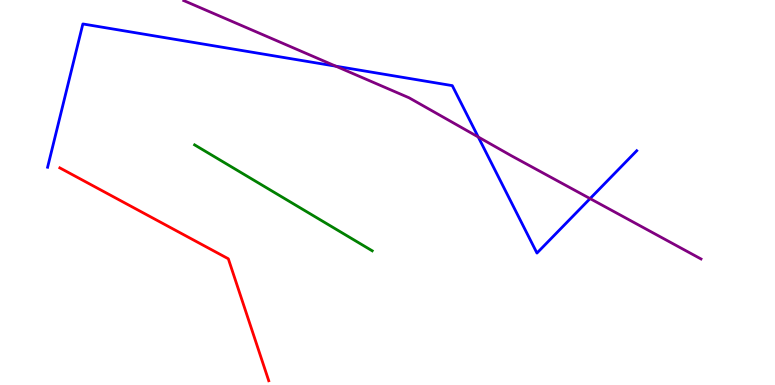[{'lines': ['blue', 'red'], 'intersections': []}, {'lines': ['green', 'red'], 'intersections': []}, {'lines': ['purple', 'red'], 'intersections': []}, {'lines': ['blue', 'green'], 'intersections': []}, {'lines': ['blue', 'purple'], 'intersections': [{'x': 4.33, 'y': 8.28}, {'x': 6.17, 'y': 6.44}, {'x': 7.61, 'y': 4.84}]}, {'lines': ['green', 'purple'], 'intersections': []}]